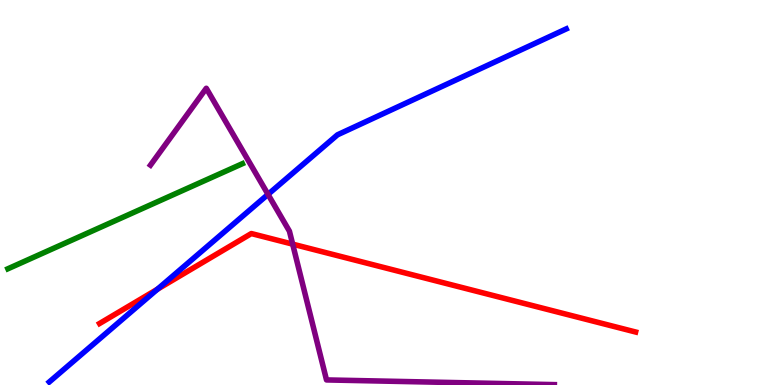[{'lines': ['blue', 'red'], 'intersections': [{'x': 2.03, 'y': 2.49}]}, {'lines': ['green', 'red'], 'intersections': []}, {'lines': ['purple', 'red'], 'intersections': [{'x': 3.78, 'y': 3.66}]}, {'lines': ['blue', 'green'], 'intersections': []}, {'lines': ['blue', 'purple'], 'intersections': [{'x': 3.46, 'y': 4.95}]}, {'lines': ['green', 'purple'], 'intersections': []}]